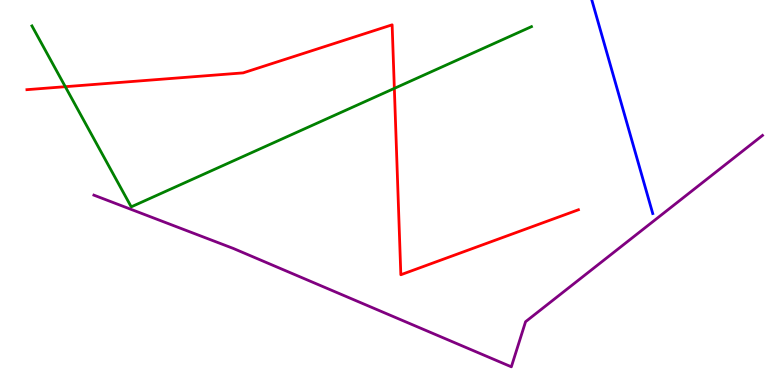[{'lines': ['blue', 'red'], 'intersections': []}, {'lines': ['green', 'red'], 'intersections': [{'x': 0.843, 'y': 7.75}, {'x': 5.09, 'y': 7.7}]}, {'lines': ['purple', 'red'], 'intersections': []}, {'lines': ['blue', 'green'], 'intersections': []}, {'lines': ['blue', 'purple'], 'intersections': []}, {'lines': ['green', 'purple'], 'intersections': []}]